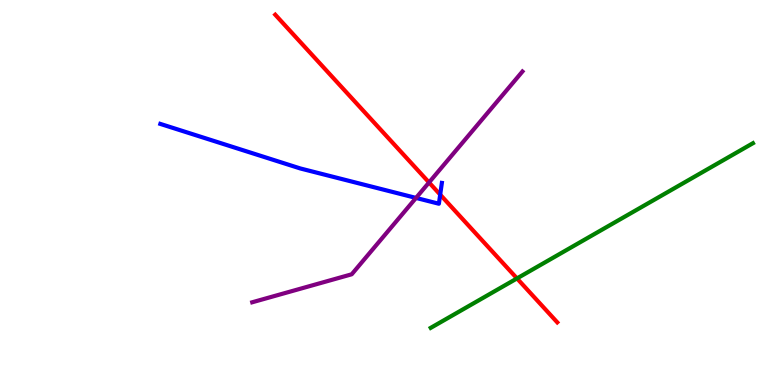[{'lines': ['blue', 'red'], 'intersections': [{'x': 5.68, 'y': 4.94}]}, {'lines': ['green', 'red'], 'intersections': [{'x': 6.67, 'y': 2.77}]}, {'lines': ['purple', 'red'], 'intersections': [{'x': 5.54, 'y': 5.26}]}, {'lines': ['blue', 'green'], 'intersections': []}, {'lines': ['blue', 'purple'], 'intersections': [{'x': 5.37, 'y': 4.86}]}, {'lines': ['green', 'purple'], 'intersections': []}]